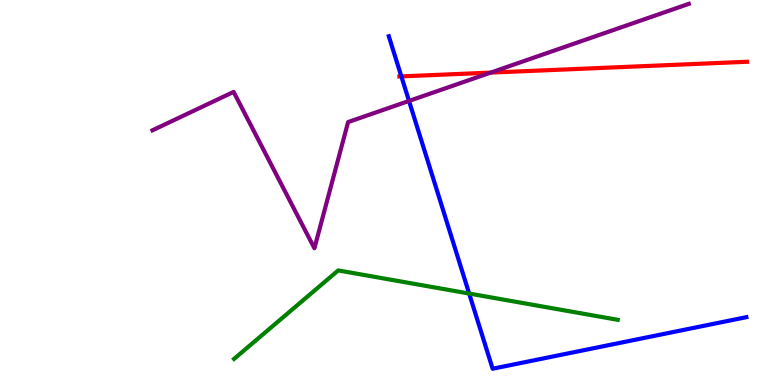[{'lines': ['blue', 'red'], 'intersections': [{'x': 5.18, 'y': 8.02}]}, {'lines': ['green', 'red'], 'intersections': []}, {'lines': ['purple', 'red'], 'intersections': [{'x': 6.33, 'y': 8.11}]}, {'lines': ['blue', 'green'], 'intersections': [{'x': 6.05, 'y': 2.38}]}, {'lines': ['blue', 'purple'], 'intersections': [{'x': 5.28, 'y': 7.38}]}, {'lines': ['green', 'purple'], 'intersections': []}]